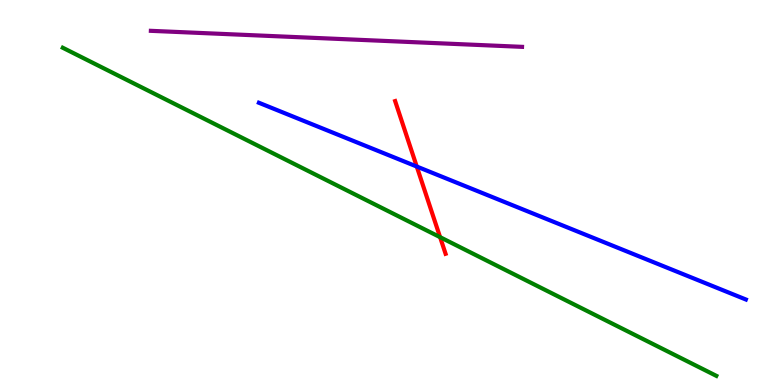[{'lines': ['blue', 'red'], 'intersections': [{'x': 5.38, 'y': 5.67}]}, {'lines': ['green', 'red'], 'intersections': [{'x': 5.68, 'y': 3.84}]}, {'lines': ['purple', 'red'], 'intersections': []}, {'lines': ['blue', 'green'], 'intersections': []}, {'lines': ['blue', 'purple'], 'intersections': []}, {'lines': ['green', 'purple'], 'intersections': []}]